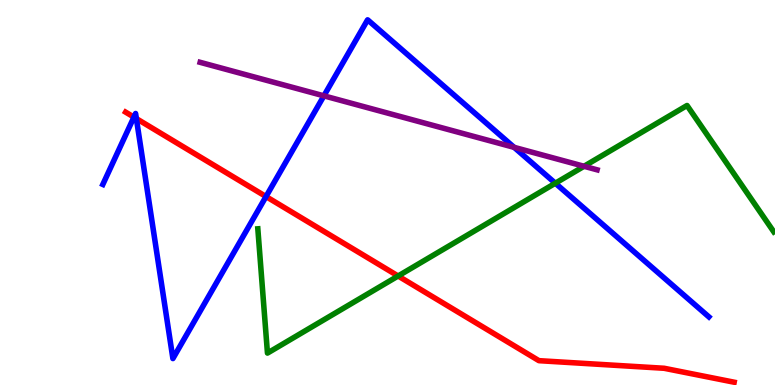[{'lines': ['blue', 'red'], 'intersections': [{'x': 1.73, 'y': 6.96}, {'x': 1.76, 'y': 6.92}, {'x': 3.43, 'y': 4.89}]}, {'lines': ['green', 'red'], 'intersections': [{'x': 5.14, 'y': 2.83}]}, {'lines': ['purple', 'red'], 'intersections': []}, {'lines': ['blue', 'green'], 'intersections': [{'x': 7.17, 'y': 5.24}]}, {'lines': ['blue', 'purple'], 'intersections': [{'x': 4.18, 'y': 7.51}, {'x': 6.63, 'y': 6.17}]}, {'lines': ['green', 'purple'], 'intersections': [{'x': 7.54, 'y': 5.68}]}]